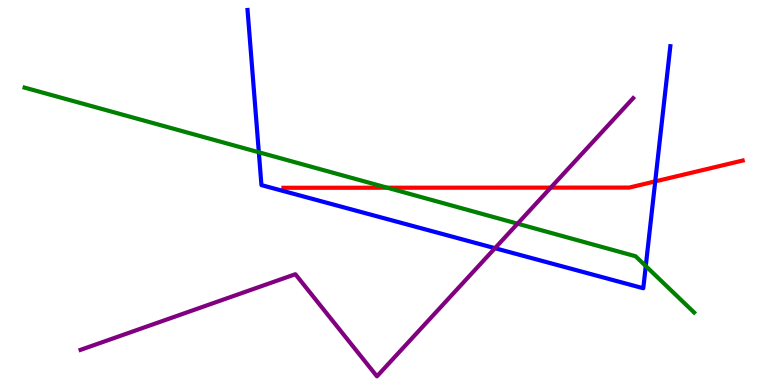[{'lines': ['blue', 'red'], 'intersections': [{'x': 8.45, 'y': 5.29}]}, {'lines': ['green', 'red'], 'intersections': [{'x': 5.0, 'y': 5.12}]}, {'lines': ['purple', 'red'], 'intersections': [{'x': 7.11, 'y': 5.13}]}, {'lines': ['blue', 'green'], 'intersections': [{'x': 3.34, 'y': 6.04}, {'x': 8.33, 'y': 3.09}]}, {'lines': ['blue', 'purple'], 'intersections': [{'x': 6.39, 'y': 3.55}]}, {'lines': ['green', 'purple'], 'intersections': [{'x': 6.68, 'y': 4.19}]}]